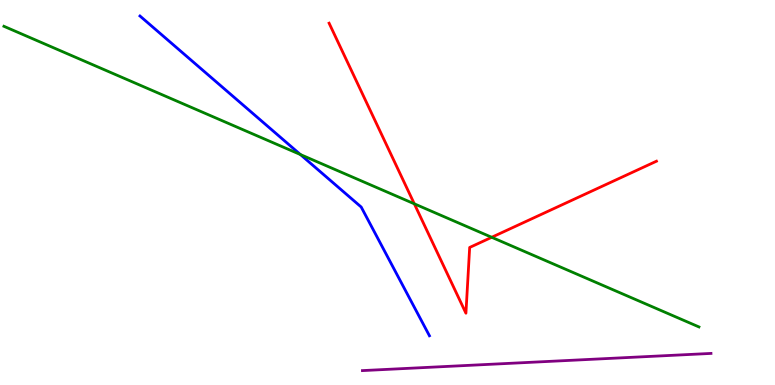[{'lines': ['blue', 'red'], 'intersections': []}, {'lines': ['green', 'red'], 'intersections': [{'x': 5.35, 'y': 4.71}, {'x': 6.34, 'y': 3.84}]}, {'lines': ['purple', 'red'], 'intersections': []}, {'lines': ['blue', 'green'], 'intersections': [{'x': 3.88, 'y': 5.99}]}, {'lines': ['blue', 'purple'], 'intersections': []}, {'lines': ['green', 'purple'], 'intersections': []}]